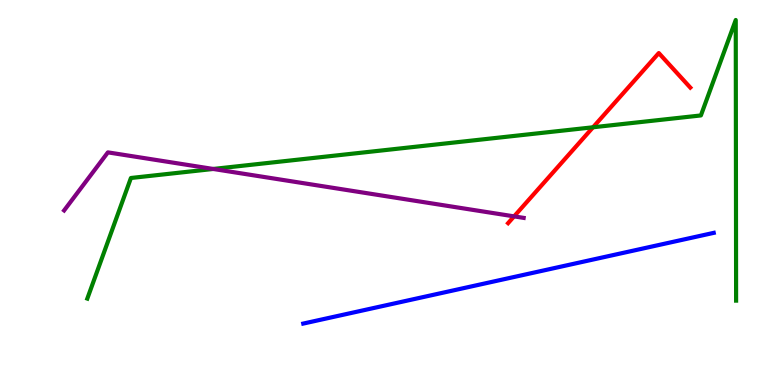[{'lines': ['blue', 'red'], 'intersections': []}, {'lines': ['green', 'red'], 'intersections': [{'x': 7.65, 'y': 6.69}]}, {'lines': ['purple', 'red'], 'intersections': [{'x': 6.63, 'y': 4.38}]}, {'lines': ['blue', 'green'], 'intersections': []}, {'lines': ['blue', 'purple'], 'intersections': []}, {'lines': ['green', 'purple'], 'intersections': [{'x': 2.75, 'y': 5.61}]}]